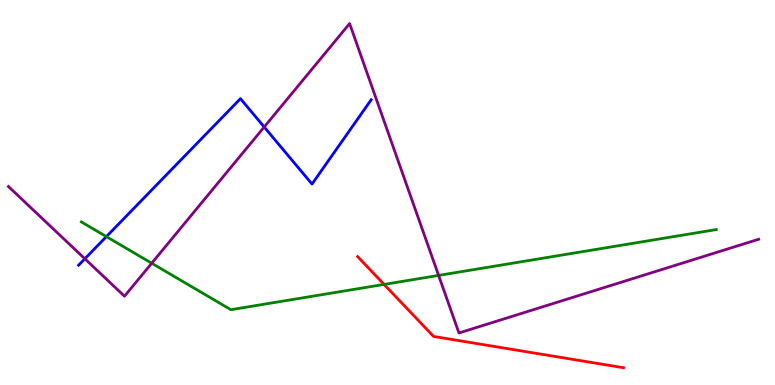[{'lines': ['blue', 'red'], 'intersections': []}, {'lines': ['green', 'red'], 'intersections': [{'x': 4.96, 'y': 2.61}]}, {'lines': ['purple', 'red'], 'intersections': []}, {'lines': ['blue', 'green'], 'intersections': [{'x': 1.37, 'y': 3.85}]}, {'lines': ['blue', 'purple'], 'intersections': [{'x': 1.09, 'y': 3.28}, {'x': 3.41, 'y': 6.7}]}, {'lines': ['green', 'purple'], 'intersections': [{'x': 1.96, 'y': 3.16}, {'x': 5.66, 'y': 2.85}]}]